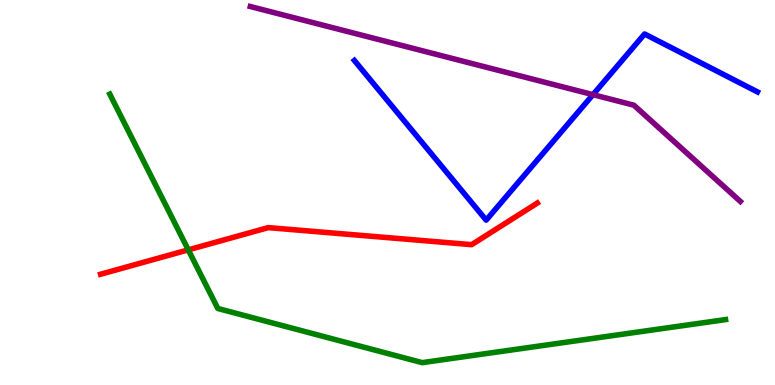[{'lines': ['blue', 'red'], 'intersections': []}, {'lines': ['green', 'red'], 'intersections': [{'x': 2.43, 'y': 3.51}]}, {'lines': ['purple', 'red'], 'intersections': []}, {'lines': ['blue', 'green'], 'intersections': []}, {'lines': ['blue', 'purple'], 'intersections': [{'x': 7.65, 'y': 7.54}]}, {'lines': ['green', 'purple'], 'intersections': []}]